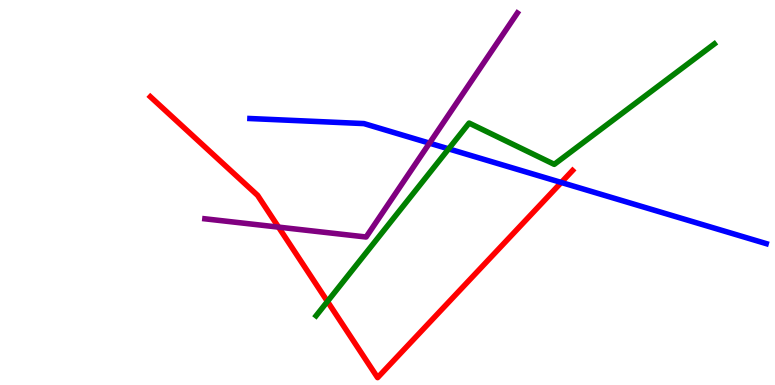[{'lines': ['blue', 'red'], 'intersections': [{'x': 7.24, 'y': 5.26}]}, {'lines': ['green', 'red'], 'intersections': [{'x': 4.23, 'y': 2.17}]}, {'lines': ['purple', 'red'], 'intersections': [{'x': 3.59, 'y': 4.1}]}, {'lines': ['blue', 'green'], 'intersections': [{'x': 5.79, 'y': 6.13}]}, {'lines': ['blue', 'purple'], 'intersections': [{'x': 5.54, 'y': 6.28}]}, {'lines': ['green', 'purple'], 'intersections': []}]